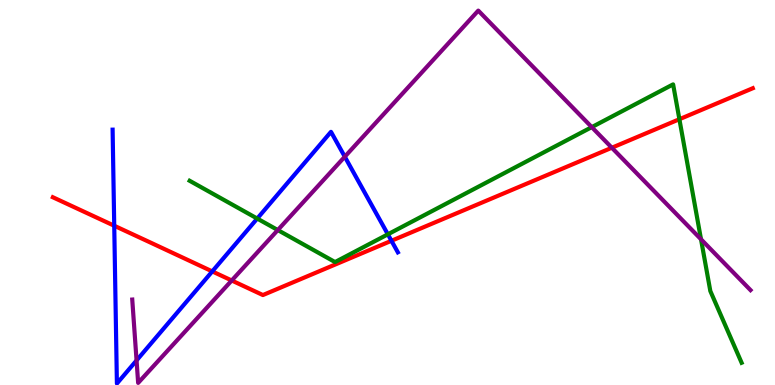[{'lines': ['blue', 'red'], 'intersections': [{'x': 1.47, 'y': 4.14}, {'x': 2.74, 'y': 2.95}, {'x': 5.05, 'y': 3.75}]}, {'lines': ['green', 'red'], 'intersections': [{'x': 8.77, 'y': 6.9}]}, {'lines': ['purple', 'red'], 'intersections': [{'x': 2.99, 'y': 2.71}, {'x': 7.89, 'y': 6.16}]}, {'lines': ['blue', 'green'], 'intersections': [{'x': 3.32, 'y': 4.32}, {'x': 5.0, 'y': 3.91}]}, {'lines': ['blue', 'purple'], 'intersections': [{'x': 1.76, 'y': 0.638}, {'x': 4.45, 'y': 5.93}]}, {'lines': ['green', 'purple'], 'intersections': [{'x': 3.58, 'y': 4.02}, {'x': 7.64, 'y': 6.7}, {'x': 9.05, 'y': 3.78}]}]